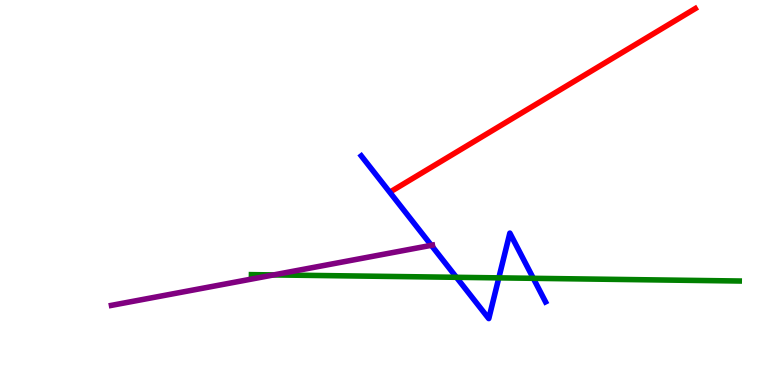[{'lines': ['blue', 'red'], 'intersections': []}, {'lines': ['green', 'red'], 'intersections': []}, {'lines': ['purple', 'red'], 'intersections': []}, {'lines': ['blue', 'green'], 'intersections': [{'x': 5.89, 'y': 2.8}, {'x': 6.44, 'y': 2.78}, {'x': 6.88, 'y': 2.77}]}, {'lines': ['blue', 'purple'], 'intersections': [{'x': 5.57, 'y': 3.63}]}, {'lines': ['green', 'purple'], 'intersections': [{'x': 3.53, 'y': 2.86}]}]